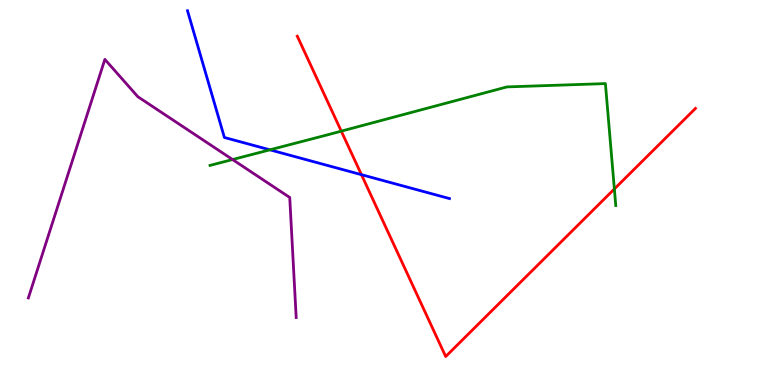[{'lines': ['blue', 'red'], 'intersections': [{'x': 4.66, 'y': 5.46}]}, {'lines': ['green', 'red'], 'intersections': [{'x': 4.4, 'y': 6.59}, {'x': 7.93, 'y': 5.09}]}, {'lines': ['purple', 'red'], 'intersections': []}, {'lines': ['blue', 'green'], 'intersections': [{'x': 3.48, 'y': 6.11}]}, {'lines': ['blue', 'purple'], 'intersections': []}, {'lines': ['green', 'purple'], 'intersections': [{'x': 3.0, 'y': 5.86}]}]